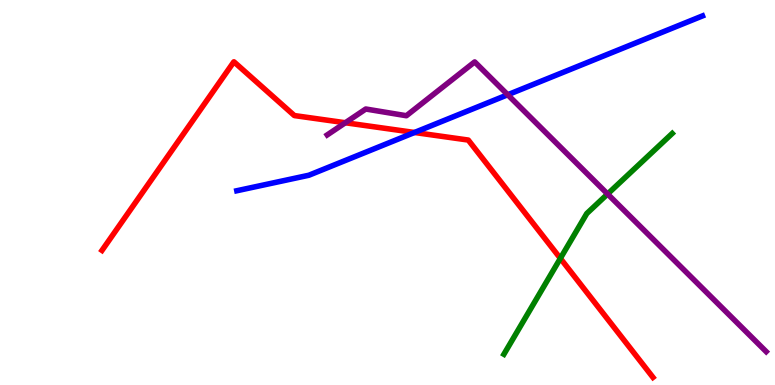[{'lines': ['blue', 'red'], 'intersections': [{'x': 5.35, 'y': 6.56}]}, {'lines': ['green', 'red'], 'intersections': [{'x': 7.23, 'y': 3.29}]}, {'lines': ['purple', 'red'], 'intersections': [{'x': 4.46, 'y': 6.81}]}, {'lines': ['blue', 'green'], 'intersections': []}, {'lines': ['blue', 'purple'], 'intersections': [{'x': 6.55, 'y': 7.54}]}, {'lines': ['green', 'purple'], 'intersections': [{'x': 7.84, 'y': 4.96}]}]